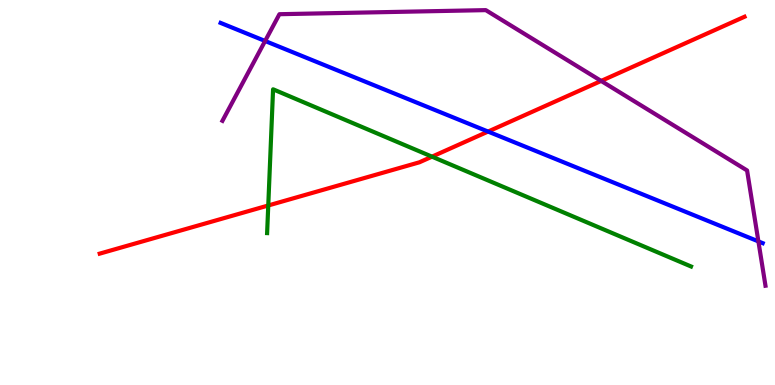[{'lines': ['blue', 'red'], 'intersections': [{'x': 6.3, 'y': 6.58}]}, {'lines': ['green', 'red'], 'intersections': [{'x': 3.46, 'y': 4.66}, {'x': 5.57, 'y': 5.93}]}, {'lines': ['purple', 'red'], 'intersections': [{'x': 7.76, 'y': 7.9}]}, {'lines': ['blue', 'green'], 'intersections': []}, {'lines': ['blue', 'purple'], 'intersections': [{'x': 3.42, 'y': 8.94}, {'x': 9.79, 'y': 3.73}]}, {'lines': ['green', 'purple'], 'intersections': []}]